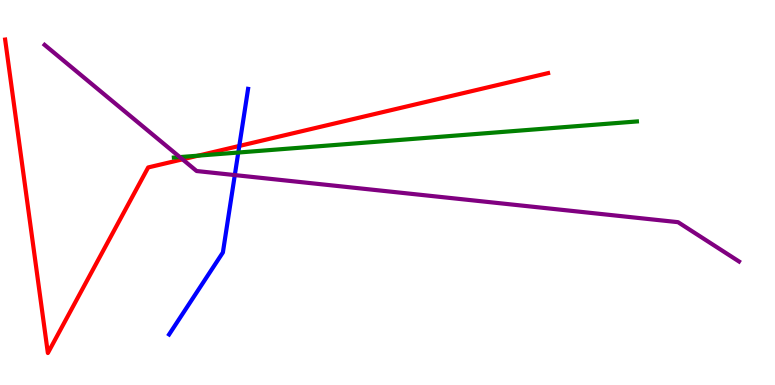[{'lines': ['blue', 'red'], 'intersections': [{'x': 3.09, 'y': 6.21}]}, {'lines': ['green', 'red'], 'intersections': [{'x': 2.56, 'y': 5.96}]}, {'lines': ['purple', 'red'], 'intersections': [{'x': 2.36, 'y': 5.86}]}, {'lines': ['blue', 'green'], 'intersections': [{'x': 3.07, 'y': 6.04}]}, {'lines': ['blue', 'purple'], 'intersections': [{'x': 3.03, 'y': 5.45}]}, {'lines': ['green', 'purple'], 'intersections': [{'x': 2.32, 'y': 5.92}]}]